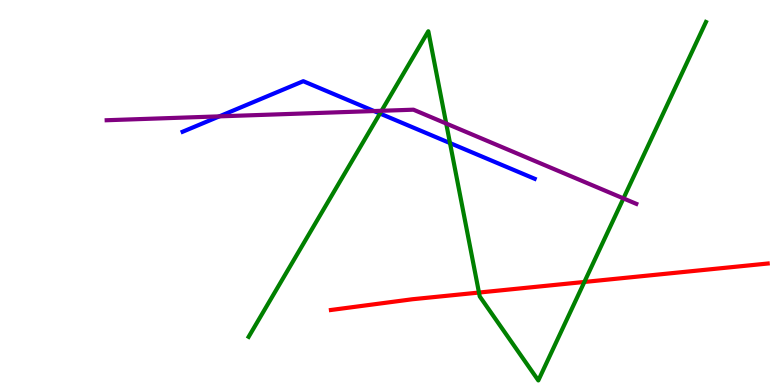[{'lines': ['blue', 'red'], 'intersections': []}, {'lines': ['green', 'red'], 'intersections': [{'x': 6.18, 'y': 2.4}, {'x': 7.54, 'y': 2.68}]}, {'lines': ['purple', 'red'], 'intersections': []}, {'lines': ['blue', 'green'], 'intersections': [{'x': 4.9, 'y': 7.05}, {'x': 5.81, 'y': 6.28}]}, {'lines': ['blue', 'purple'], 'intersections': [{'x': 2.83, 'y': 6.98}, {'x': 4.83, 'y': 7.12}]}, {'lines': ['green', 'purple'], 'intersections': [{'x': 4.92, 'y': 7.12}, {'x': 5.76, 'y': 6.79}, {'x': 8.04, 'y': 4.85}]}]